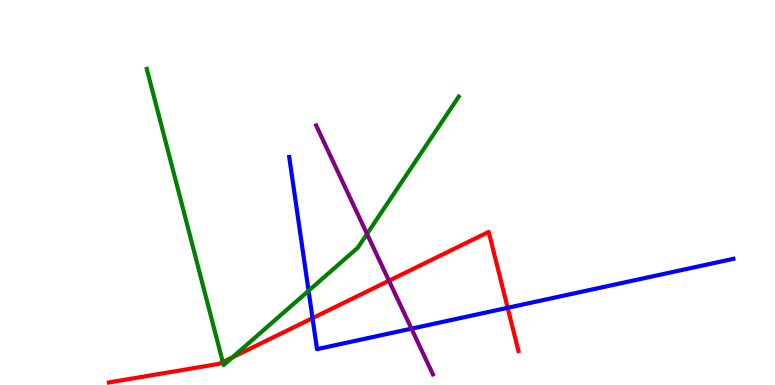[{'lines': ['blue', 'red'], 'intersections': [{'x': 4.03, 'y': 1.74}, {'x': 6.55, 'y': 2.01}]}, {'lines': ['green', 'red'], 'intersections': [{'x': 2.88, 'y': 0.596}, {'x': 3.0, 'y': 0.719}]}, {'lines': ['purple', 'red'], 'intersections': [{'x': 5.02, 'y': 2.71}]}, {'lines': ['blue', 'green'], 'intersections': [{'x': 3.98, 'y': 2.45}]}, {'lines': ['blue', 'purple'], 'intersections': [{'x': 5.31, 'y': 1.46}]}, {'lines': ['green', 'purple'], 'intersections': [{'x': 4.74, 'y': 3.92}]}]